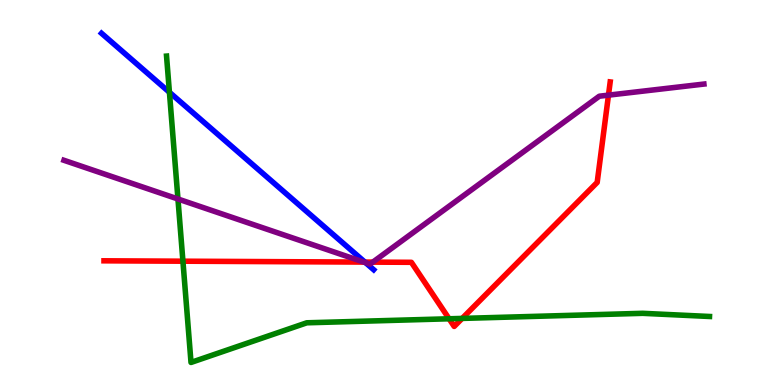[{'lines': ['blue', 'red'], 'intersections': [{'x': 4.71, 'y': 3.19}]}, {'lines': ['green', 'red'], 'intersections': [{'x': 2.36, 'y': 3.22}, {'x': 5.79, 'y': 1.72}, {'x': 5.96, 'y': 1.73}]}, {'lines': ['purple', 'red'], 'intersections': [{'x': 4.69, 'y': 3.19}, {'x': 4.81, 'y': 3.19}, {'x': 7.85, 'y': 7.53}]}, {'lines': ['blue', 'green'], 'intersections': [{'x': 2.19, 'y': 7.6}]}, {'lines': ['blue', 'purple'], 'intersections': [{'x': 4.72, 'y': 3.18}]}, {'lines': ['green', 'purple'], 'intersections': [{'x': 2.3, 'y': 4.83}]}]